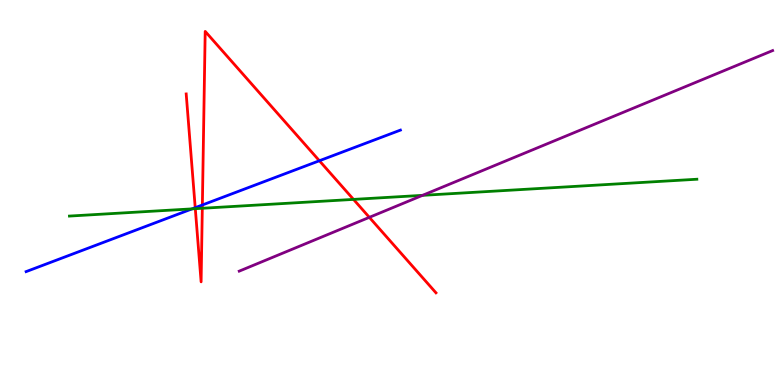[{'lines': ['blue', 'red'], 'intersections': [{'x': 2.52, 'y': 4.61}, {'x': 2.61, 'y': 4.68}, {'x': 4.12, 'y': 5.82}]}, {'lines': ['green', 'red'], 'intersections': [{'x': 2.52, 'y': 4.58}, {'x': 2.61, 'y': 4.59}, {'x': 4.56, 'y': 4.82}]}, {'lines': ['purple', 'red'], 'intersections': [{'x': 4.77, 'y': 4.35}]}, {'lines': ['blue', 'green'], 'intersections': [{'x': 2.48, 'y': 4.57}]}, {'lines': ['blue', 'purple'], 'intersections': []}, {'lines': ['green', 'purple'], 'intersections': [{'x': 5.45, 'y': 4.93}]}]